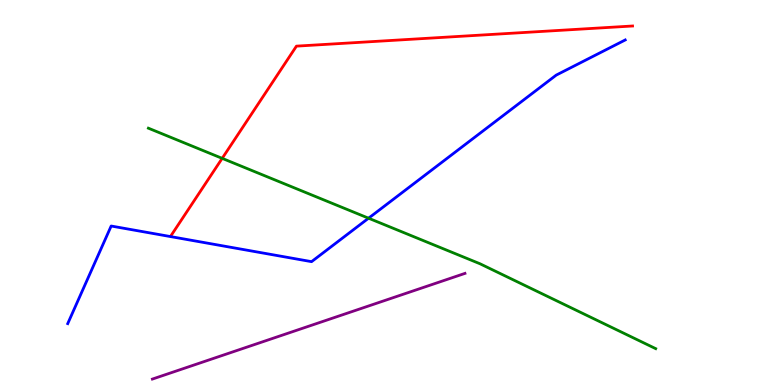[{'lines': ['blue', 'red'], 'intersections': []}, {'lines': ['green', 'red'], 'intersections': [{'x': 2.87, 'y': 5.89}]}, {'lines': ['purple', 'red'], 'intersections': []}, {'lines': ['blue', 'green'], 'intersections': [{'x': 4.76, 'y': 4.33}]}, {'lines': ['blue', 'purple'], 'intersections': []}, {'lines': ['green', 'purple'], 'intersections': []}]